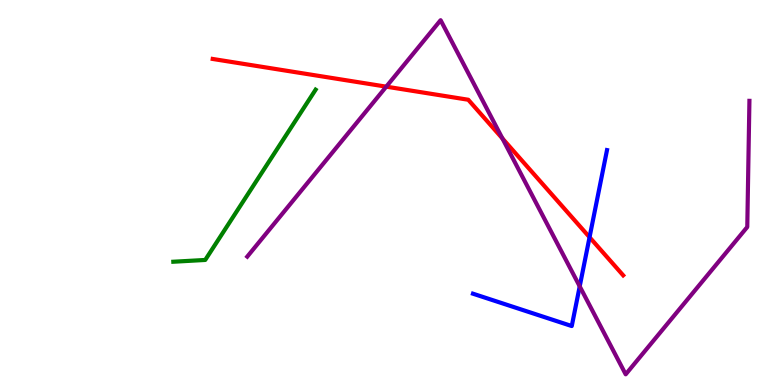[{'lines': ['blue', 'red'], 'intersections': [{'x': 7.61, 'y': 3.84}]}, {'lines': ['green', 'red'], 'intersections': []}, {'lines': ['purple', 'red'], 'intersections': [{'x': 4.98, 'y': 7.75}, {'x': 6.48, 'y': 6.4}]}, {'lines': ['blue', 'green'], 'intersections': []}, {'lines': ['blue', 'purple'], 'intersections': [{'x': 7.48, 'y': 2.56}]}, {'lines': ['green', 'purple'], 'intersections': []}]